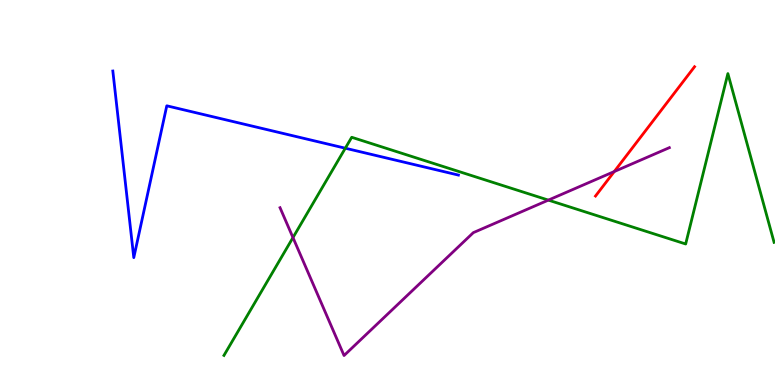[{'lines': ['blue', 'red'], 'intersections': []}, {'lines': ['green', 'red'], 'intersections': []}, {'lines': ['purple', 'red'], 'intersections': [{'x': 7.93, 'y': 5.54}]}, {'lines': ['blue', 'green'], 'intersections': [{'x': 4.46, 'y': 6.15}]}, {'lines': ['blue', 'purple'], 'intersections': []}, {'lines': ['green', 'purple'], 'intersections': [{'x': 3.78, 'y': 3.83}, {'x': 7.08, 'y': 4.8}]}]